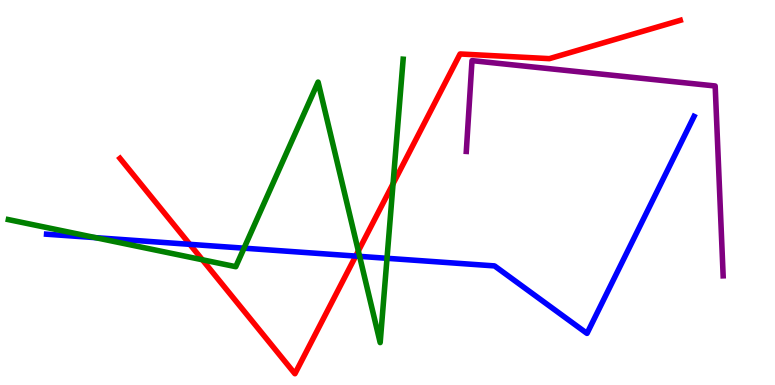[{'lines': ['blue', 'red'], 'intersections': [{'x': 2.45, 'y': 3.65}, {'x': 4.59, 'y': 3.35}]}, {'lines': ['green', 'red'], 'intersections': [{'x': 2.61, 'y': 3.25}, {'x': 4.62, 'y': 3.48}, {'x': 5.07, 'y': 5.23}]}, {'lines': ['purple', 'red'], 'intersections': []}, {'lines': ['blue', 'green'], 'intersections': [{'x': 1.23, 'y': 3.83}, {'x': 3.15, 'y': 3.55}, {'x': 4.64, 'y': 3.34}, {'x': 4.99, 'y': 3.29}]}, {'lines': ['blue', 'purple'], 'intersections': []}, {'lines': ['green', 'purple'], 'intersections': []}]